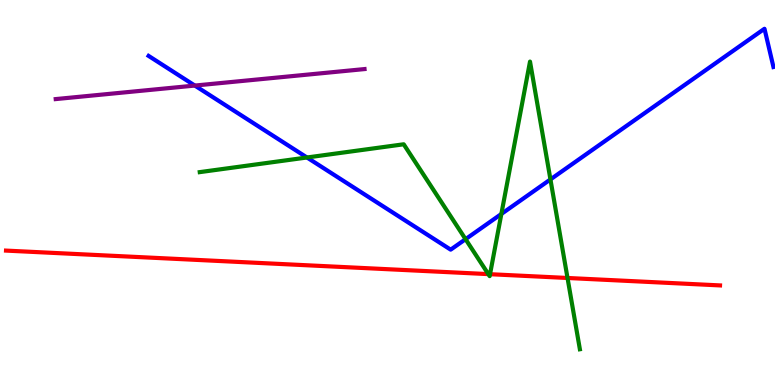[{'lines': ['blue', 'red'], 'intersections': []}, {'lines': ['green', 'red'], 'intersections': [{'x': 6.3, 'y': 2.88}, {'x': 6.32, 'y': 2.88}, {'x': 7.32, 'y': 2.78}]}, {'lines': ['purple', 'red'], 'intersections': []}, {'lines': ['blue', 'green'], 'intersections': [{'x': 3.96, 'y': 5.91}, {'x': 6.01, 'y': 3.79}, {'x': 6.47, 'y': 4.44}, {'x': 7.1, 'y': 5.34}]}, {'lines': ['blue', 'purple'], 'intersections': [{'x': 2.51, 'y': 7.78}]}, {'lines': ['green', 'purple'], 'intersections': []}]